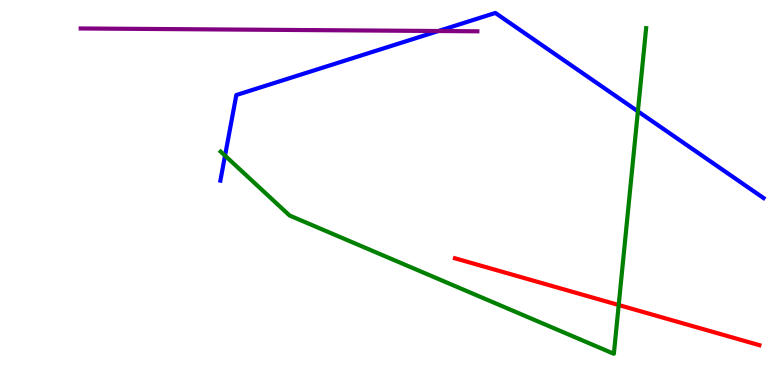[{'lines': ['blue', 'red'], 'intersections': []}, {'lines': ['green', 'red'], 'intersections': [{'x': 7.98, 'y': 2.08}]}, {'lines': ['purple', 'red'], 'intersections': []}, {'lines': ['blue', 'green'], 'intersections': [{'x': 2.9, 'y': 5.96}, {'x': 8.23, 'y': 7.11}]}, {'lines': ['blue', 'purple'], 'intersections': [{'x': 5.66, 'y': 9.19}]}, {'lines': ['green', 'purple'], 'intersections': []}]